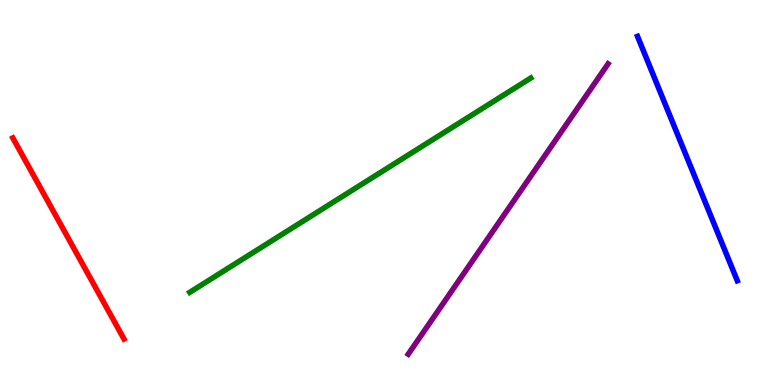[{'lines': ['blue', 'red'], 'intersections': []}, {'lines': ['green', 'red'], 'intersections': []}, {'lines': ['purple', 'red'], 'intersections': []}, {'lines': ['blue', 'green'], 'intersections': []}, {'lines': ['blue', 'purple'], 'intersections': []}, {'lines': ['green', 'purple'], 'intersections': []}]